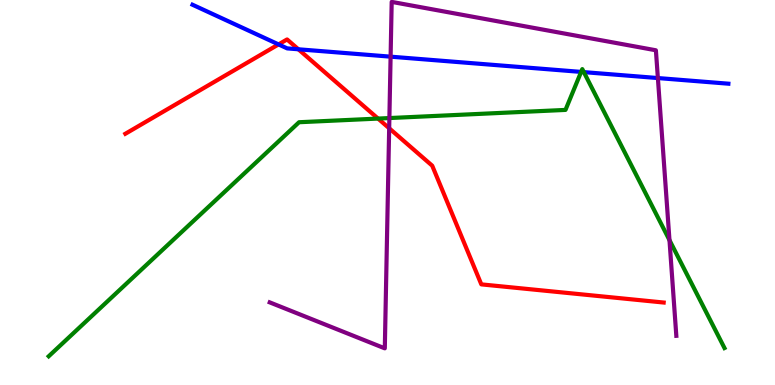[{'lines': ['blue', 'red'], 'intersections': [{'x': 3.59, 'y': 8.85}, {'x': 3.85, 'y': 8.72}]}, {'lines': ['green', 'red'], 'intersections': [{'x': 4.88, 'y': 6.92}]}, {'lines': ['purple', 'red'], 'intersections': [{'x': 5.02, 'y': 6.67}]}, {'lines': ['blue', 'green'], 'intersections': [{'x': 7.5, 'y': 8.13}, {'x': 7.53, 'y': 8.13}]}, {'lines': ['blue', 'purple'], 'intersections': [{'x': 5.04, 'y': 8.53}, {'x': 8.49, 'y': 7.97}]}, {'lines': ['green', 'purple'], 'intersections': [{'x': 5.02, 'y': 6.93}, {'x': 8.64, 'y': 3.76}]}]